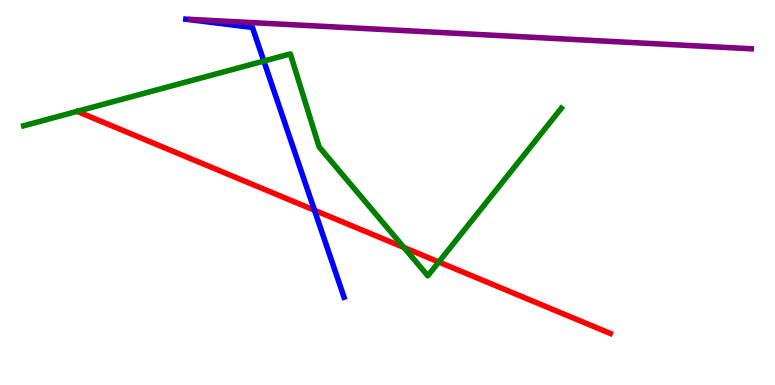[{'lines': ['blue', 'red'], 'intersections': [{'x': 4.06, 'y': 4.54}]}, {'lines': ['green', 'red'], 'intersections': [{'x': 5.21, 'y': 3.57}, {'x': 5.66, 'y': 3.19}]}, {'lines': ['purple', 'red'], 'intersections': []}, {'lines': ['blue', 'green'], 'intersections': [{'x': 3.4, 'y': 8.41}]}, {'lines': ['blue', 'purple'], 'intersections': []}, {'lines': ['green', 'purple'], 'intersections': []}]